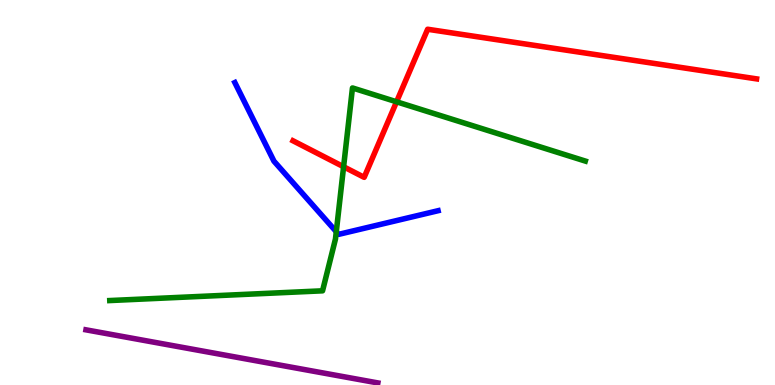[{'lines': ['blue', 'red'], 'intersections': []}, {'lines': ['green', 'red'], 'intersections': [{'x': 4.43, 'y': 5.67}, {'x': 5.12, 'y': 7.36}]}, {'lines': ['purple', 'red'], 'intersections': []}, {'lines': ['blue', 'green'], 'intersections': [{'x': 4.34, 'y': 3.98}]}, {'lines': ['blue', 'purple'], 'intersections': []}, {'lines': ['green', 'purple'], 'intersections': []}]